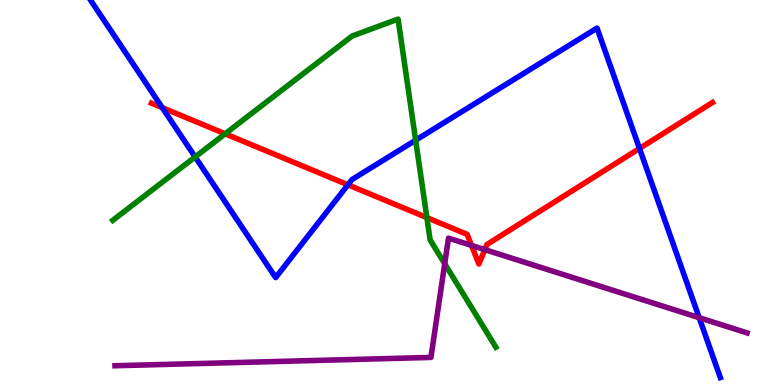[{'lines': ['blue', 'red'], 'intersections': [{'x': 2.09, 'y': 7.2}, {'x': 4.49, 'y': 5.2}, {'x': 8.25, 'y': 6.14}]}, {'lines': ['green', 'red'], 'intersections': [{'x': 2.91, 'y': 6.52}, {'x': 5.51, 'y': 4.35}]}, {'lines': ['purple', 'red'], 'intersections': [{'x': 6.08, 'y': 3.63}, {'x': 6.26, 'y': 3.52}]}, {'lines': ['blue', 'green'], 'intersections': [{'x': 2.52, 'y': 5.92}, {'x': 5.36, 'y': 6.36}]}, {'lines': ['blue', 'purple'], 'intersections': [{'x': 9.02, 'y': 1.75}]}, {'lines': ['green', 'purple'], 'intersections': [{'x': 5.74, 'y': 3.15}]}]